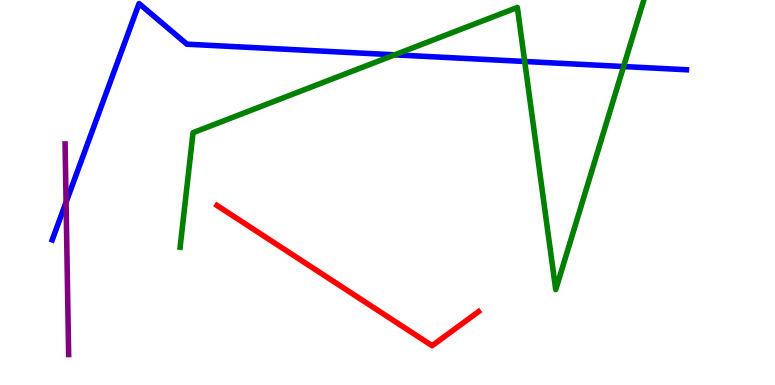[{'lines': ['blue', 'red'], 'intersections': []}, {'lines': ['green', 'red'], 'intersections': []}, {'lines': ['purple', 'red'], 'intersections': []}, {'lines': ['blue', 'green'], 'intersections': [{'x': 5.09, 'y': 8.58}, {'x': 6.77, 'y': 8.4}, {'x': 8.05, 'y': 8.27}]}, {'lines': ['blue', 'purple'], 'intersections': [{'x': 0.852, 'y': 4.75}]}, {'lines': ['green', 'purple'], 'intersections': []}]